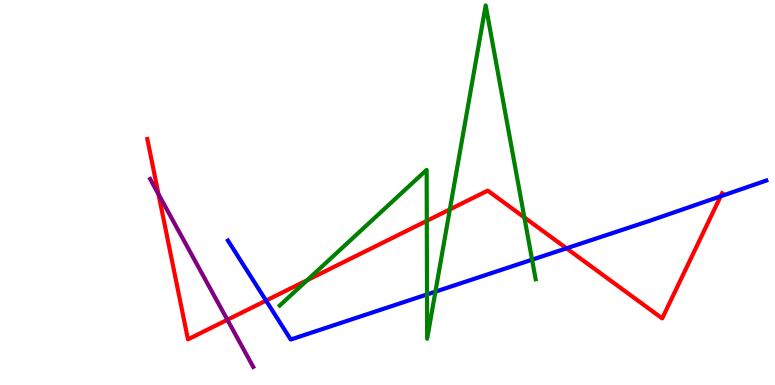[{'lines': ['blue', 'red'], 'intersections': [{'x': 3.43, 'y': 2.19}, {'x': 7.31, 'y': 3.55}, {'x': 9.3, 'y': 4.9}]}, {'lines': ['green', 'red'], 'intersections': [{'x': 3.96, 'y': 2.72}, {'x': 5.51, 'y': 4.26}, {'x': 5.8, 'y': 4.56}, {'x': 6.77, 'y': 4.35}]}, {'lines': ['purple', 'red'], 'intersections': [{'x': 2.05, 'y': 4.95}, {'x': 2.93, 'y': 1.69}]}, {'lines': ['blue', 'green'], 'intersections': [{'x': 5.51, 'y': 2.35}, {'x': 5.62, 'y': 2.42}, {'x': 6.87, 'y': 3.25}]}, {'lines': ['blue', 'purple'], 'intersections': []}, {'lines': ['green', 'purple'], 'intersections': []}]